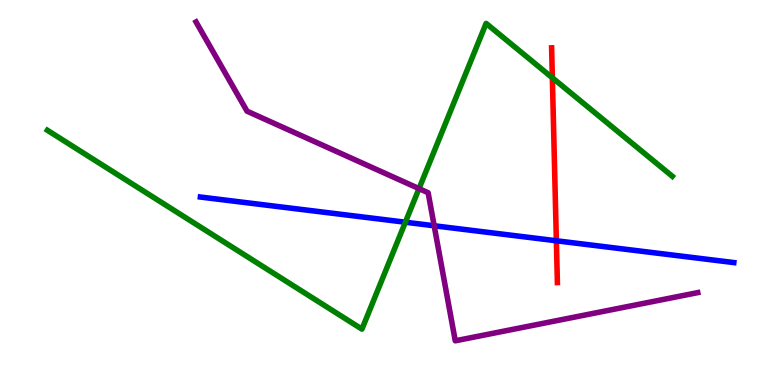[{'lines': ['blue', 'red'], 'intersections': [{'x': 7.18, 'y': 3.75}]}, {'lines': ['green', 'red'], 'intersections': [{'x': 7.13, 'y': 7.98}]}, {'lines': ['purple', 'red'], 'intersections': []}, {'lines': ['blue', 'green'], 'intersections': [{'x': 5.23, 'y': 4.23}]}, {'lines': ['blue', 'purple'], 'intersections': [{'x': 5.6, 'y': 4.14}]}, {'lines': ['green', 'purple'], 'intersections': [{'x': 5.41, 'y': 5.1}]}]